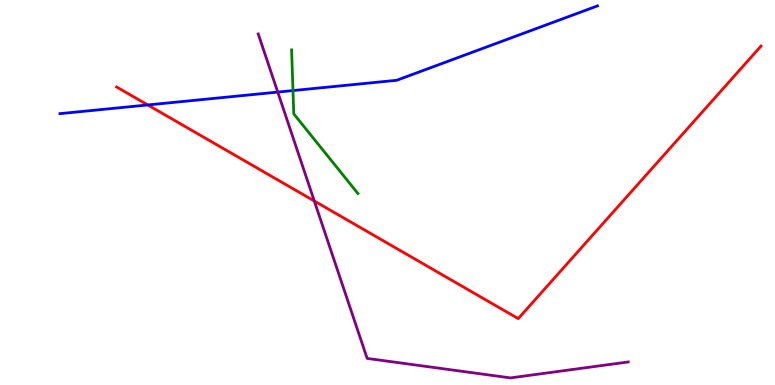[{'lines': ['blue', 'red'], 'intersections': [{'x': 1.91, 'y': 7.27}]}, {'lines': ['green', 'red'], 'intersections': []}, {'lines': ['purple', 'red'], 'intersections': [{'x': 4.06, 'y': 4.78}]}, {'lines': ['blue', 'green'], 'intersections': [{'x': 3.78, 'y': 7.65}]}, {'lines': ['blue', 'purple'], 'intersections': [{'x': 3.58, 'y': 7.61}]}, {'lines': ['green', 'purple'], 'intersections': []}]